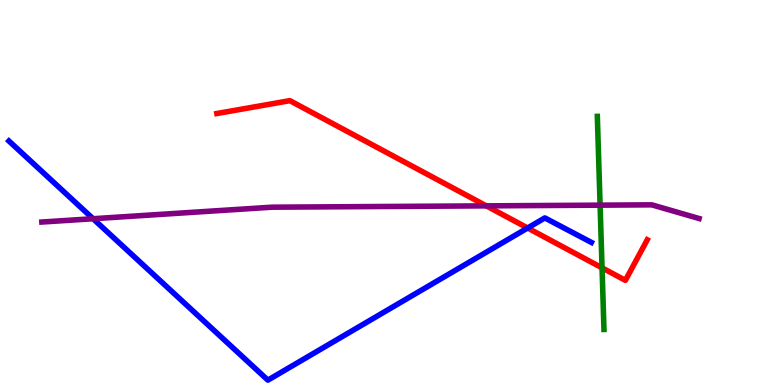[{'lines': ['blue', 'red'], 'intersections': [{'x': 6.81, 'y': 4.08}]}, {'lines': ['green', 'red'], 'intersections': [{'x': 7.77, 'y': 3.04}]}, {'lines': ['purple', 'red'], 'intersections': [{'x': 6.27, 'y': 4.65}]}, {'lines': ['blue', 'green'], 'intersections': []}, {'lines': ['blue', 'purple'], 'intersections': [{'x': 1.2, 'y': 4.32}]}, {'lines': ['green', 'purple'], 'intersections': [{'x': 7.74, 'y': 4.67}]}]